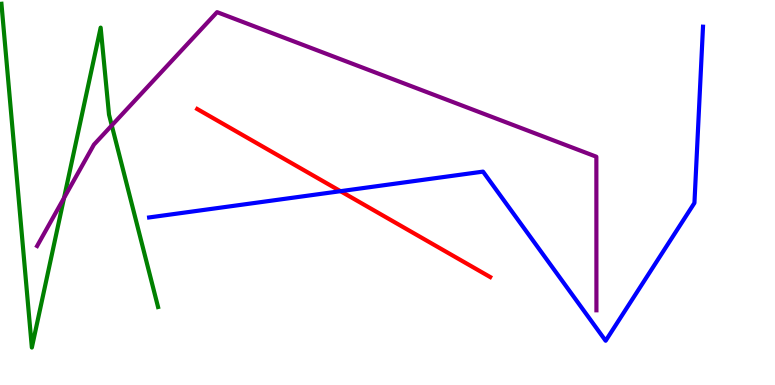[{'lines': ['blue', 'red'], 'intersections': [{'x': 4.39, 'y': 5.03}]}, {'lines': ['green', 'red'], 'intersections': []}, {'lines': ['purple', 'red'], 'intersections': []}, {'lines': ['blue', 'green'], 'intersections': []}, {'lines': ['blue', 'purple'], 'intersections': []}, {'lines': ['green', 'purple'], 'intersections': [{'x': 0.826, 'y': 4.86}, {'x': 1.44, 'y': 6.74}]}]